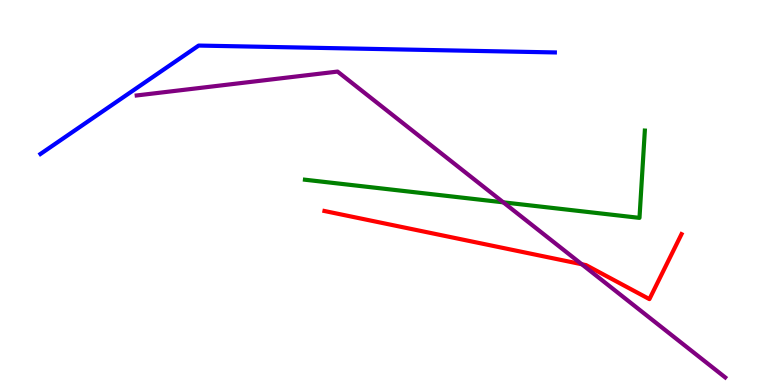[{'lines': ['blue', 'red'], 'intersections': []}, {'lines': ['green', 'red'], 'intersections': []}, {'lines': ['purple', 'red'], 'intersections': [{'x': 7.51, 'y': 3.14}]}, {'lines': ['blue', 'green'], 'intersections': []}, {'lines': ['blue', 'purple'], 'intersections': []}, {'lines': ['green', 'purple'], 'intersections': [{'x': 6.49, 'y': 4.74}]}]